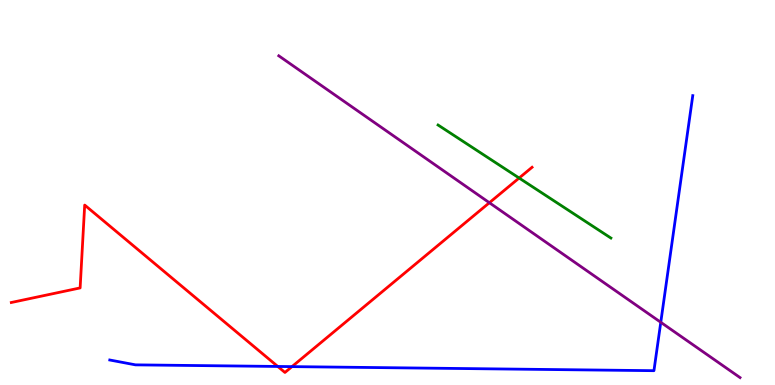[{'lines': ['blue', 'red'], 'intersections': [{'x': 3.58, 'y': 0.482}, {'x': 3.77, 'y': 0.477}]}, {'lines': ['green', 'red'], 'intersections': [{'x': 6.7, 'y': 5.38}]}, {'lines': ['purple', 'red'], 'intersections': [{'x': 6.31, 'y': 4.73}]}, {'lines': ['blue', 'green'], 'intersections': []}, {'lines': ['blue', 'purple'], 'intersections': [{'x': 8.53, 'y': 1.63}]}, {'lines': ['green', 'purple'], 'intersections': []}]